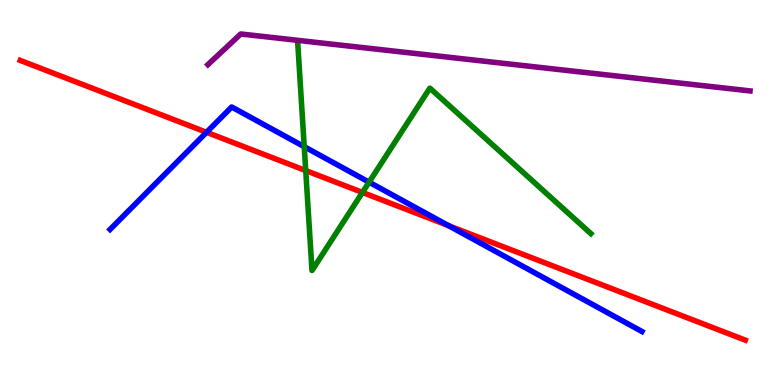[{'lines': ['blue', 'red'], 'intersections': [{'x': 2.67, 'y': 6.56}, {'x': 5.79, 'y': 4.14}]}, {'lines': ['green', 'red'], 'intersections': [{'x': 3.94, 'y': 5.57}, {'x': 4.68, 'y': 5.0}]}, {'lines': ['purple', 'red'], 'intersections': []}, {'lines': ['blue', 'green'], 'intersections': [{'x': 3.93, 'y': 6.19}, {'x': 4.76, 'y': 5.27}]}, {'lines': ['blue', 'purple'], 'intersections': []}, {'lines': ['green', 'purple'], 'intersections': []}]